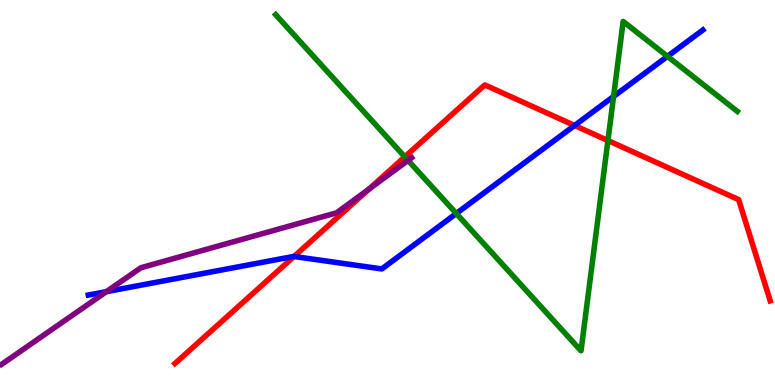[{'lines': ['blue', 'red'], 'intersections': [{'x': 3.79, 'y': 3.34}, {'x': 7.41, 'y': 6.74}]}, {'lines': ['green', 'red'], 'intersections': [{'x': 5.22, 'y': 5.93}, {'x': 7.84, 'y': 6.35}]}, {'lines': ['purple', 'red'], 'intersections': [{'x': 4.76, 'y': 5.09}]}, {'lines': ['blue', 'green'], 'intersections': [{'x': 5.89, 'y': 4.45}, {'x': 7.92, 'y': 7.49}, {'x': 8.61, 'y': 8.54}]}, {'lines': ['blue', 'purple'], 'intersections': [{'x': 1.37, 'y': 2.42}]}, {'lines': ['green', 'purple'], 'intersections': [{'x': 5.27, 'y': 5.83}]}]